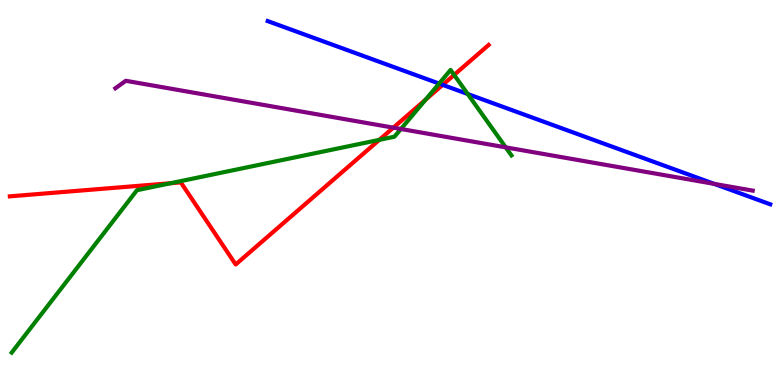[{'lines': ['blue', 'red'], 'intersections': [{'x': 5.71, 'y': 7.8}]}, {'lines': ['green', 'red'], 'intersections': [{'x': 2.2, 'y': 5.24}, {'x': 4.89, 'y': 6.37}, {'x': 5.49, 'y': 7.41}, {'x': 5.86, 'y': 8.05}]}, {'lines': ['purple', 'red'], 'intersections': [{'x': 5.08, 'y': 6.68}]}, {'lines': ['blue', 'green'], 'intersections': [{'x': 5.67, 'y': 7.83}, {'x': 6.04, 'y': 7.56}]}, {'lines': ['blue', 'purple'], 'intersections': [{'x': 9.22, 'y': 5.22}]}, {'lines': ['green', 'purple'], 'intersections': [{'x': 5.17, 'y': 6.65}, {'x': 6.53, 'y': 6.17}]}]